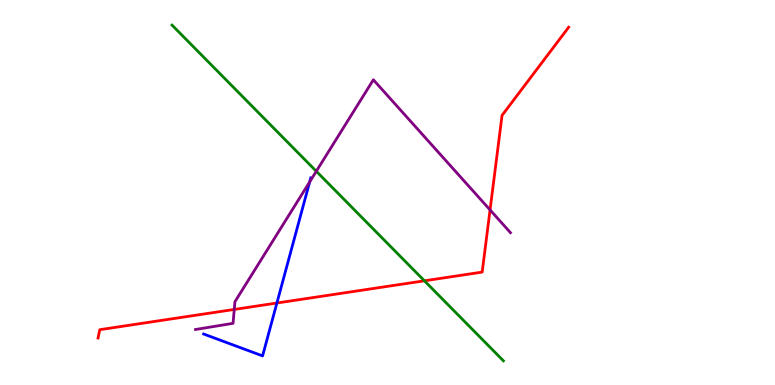[{'lines': ['blue', 'red'], 'intersections': [{'x': 3.57, 'y': 2.13}]}, {'lines': ['green', 'red'], 'intersections': [{'x': 5.48, 'y': 2.71}]}, {'lines': ['purple', 'red'], 'intersections': [{'x': 3.02, 'y': 1.96}, {'x': 6.32, 'y': 4.55}]}, {'lines': ['blue', 'green'], 'intersections': []}, {'lines': ['blue', 'purple'], 'intersections': [{'x': 4.0, 'y': 5.28}]}, {'lines': ['green', 'purple'], 'intersections': [{'x': 4.08, 'y': 5.55}]}]